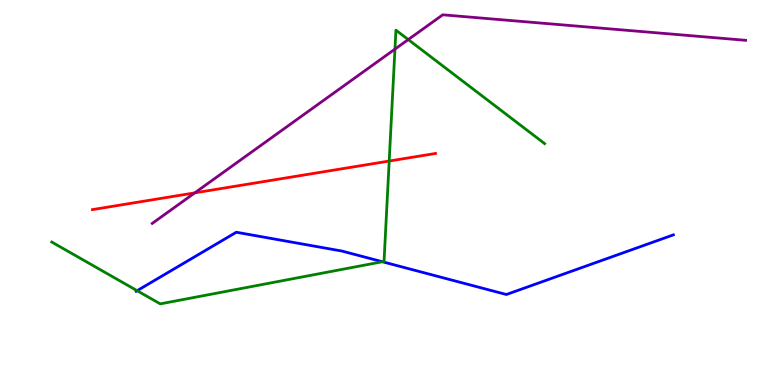[{'lines': ['blue', 'red'], 'intersections': []}, {'lines': ['green', 'red'], 'intersections': [{'x': 5.02, 'y': 5.82}]}, {'lines': ['purple', 'red'], 'intersections': [{'x': 2.51, 'y': 4.99}]}, {'lines': ['blue', 'green'], 'intersections': [{'x': 1.77, 'y': 2.45}, {'x': 4.93, 'y': 3.2}]}, {'lines': ['blue', 'purple'], 'intersections': []}, {'lines': ['green', 'purple'], 'intersections': [{'x': 5.1, 'y': 8.72}, {'x': 5.27, 'y': 8.97}]}]